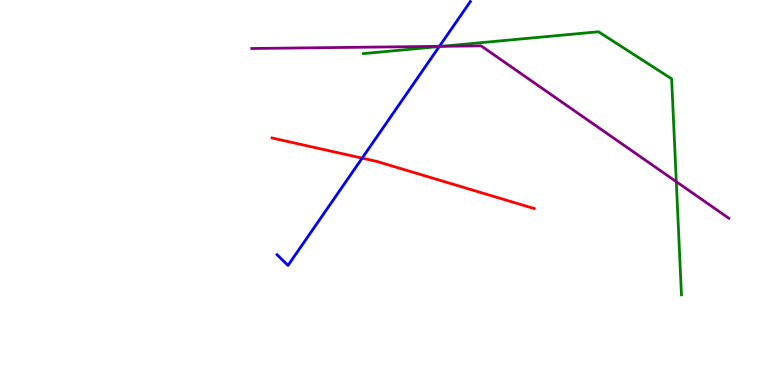[{'lines': ['blue', 'red'], 'intersections': [{'x': 4.67, 'y': 5.89}]}, {'lines': ['green', 'red'], 'intersections': []}, {'lines': ['purple', 'red'], 'intersections': []}, {'lines': ['blue', 'green'], 'intersections': [{'x': 5.67, 'y': 8.79}]}, {'lines': ['blue', 'purple'], 'intersections': [{'x': 5.67, 'y': 8.8}]}, {'lines': ['green', 'purple'], 'intersections': [{'x': 5.7, 'y': 8.8}, {'x': 8.73, 'y': 5.28}]}]